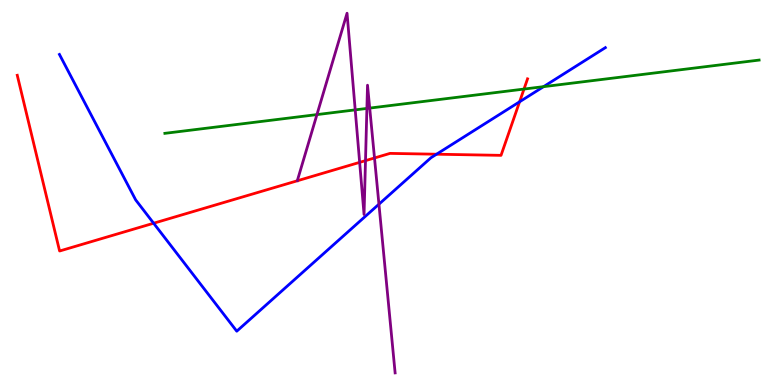[{'lines': ['blue', 'red'], 'intersections': [{'x': 1.98, 'y': 4.2}, {'x': 5.63, 'y': 5.99}, {'x': 6.7, 'y': 7.36}]}, {'lines': ['green', 'red'], 'intersections': [{'x': 6.76, 'y': 7.69}]}, {'lines': ['purple', 'red'], 'intersections': [{'x': 4.64, 'y': 5.78}, {'x': 4.72, 'y': 5.83}, {'x': 4.83, 'y': 5.9}]}, {'lines': ['blue', 'green'], 'intersections': [{'x': 7.01, 'y': 7.75}]}, {'lines': ['blue', 'purple'], 'intersections': [{'x': 4.89, 'y': 4.7}]}, {'lines': ['green', 'purple'], 'intersections': [{'x': 4.09, 'y': 7.02}, {'x': 4.58, 'y': 7.15}, {'x': 4.73, 'y': 7.18}, {'x': 4.77, 'y': 7.19}]}]